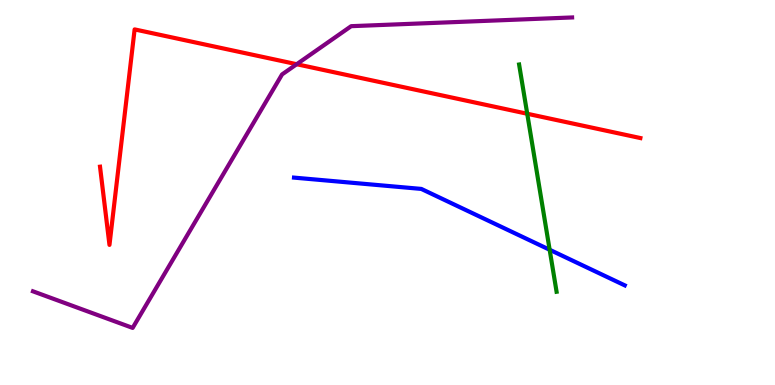[{'lines': ['blue', 'red'], 'intersections': []}, {'lines': ['green', 'red'], 'intersections': [{'x': 6.8, 'y': 7.05}]}, {'lines': ['purple', 'red'], 'intersections': [{'x': 3.83, 'y': 8.33}]}, {'lines': ['blue', 'green'], 'intersections': [{'x': 7.09, 'y': 3.51}]}, {'lines': ['blue', 'purple'], 'intersections': []}, {'lines': ['green', 'purple'], 'intersections': []}]